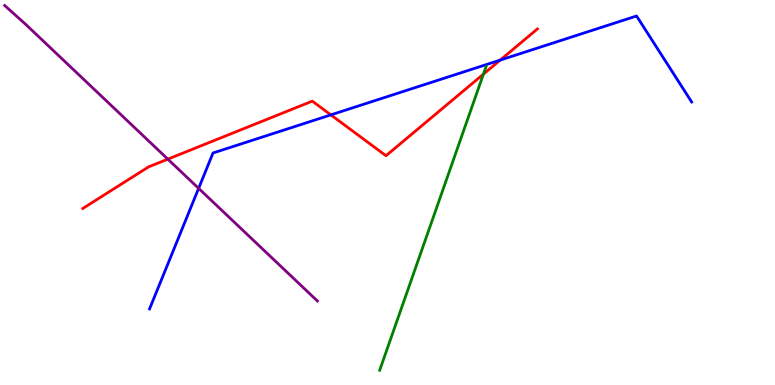[{'lines': ['blue', 'red'], 'intersections': [{'x': 4.27, 'y': 7.02}, {'x': 6.45, 'y': 8.44}]}, {'lines': ['green', 'red'], 'intersections': [{'x': 6.24, 'y': 8.07}]}, {'lines': ['purple', 'red'], 'intersections': [{'x': 2.17, 'y': 5.87}]}, {'lines': ['blue', 'green'], 'intersections': []}, {'lines': ['blue', 'purple'], 'intersections': [{'x': 2.56, 'y': 5.11}]}, {'lines': ['green', 'purple'], 'intersections': []}]